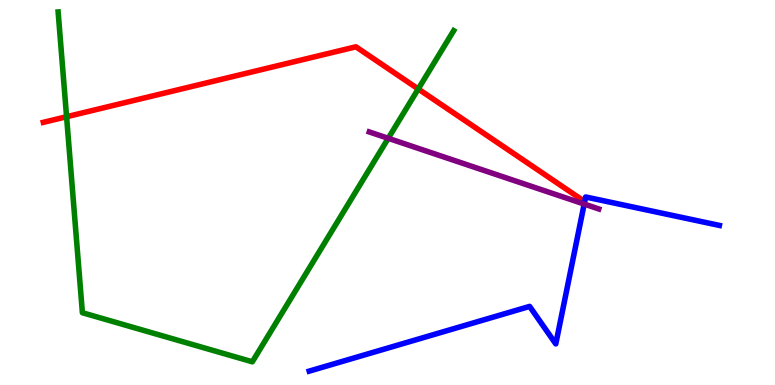[{'lines': ['blue', 'red'], 'intersections': []}, {'lines': ['green', 'red'], 'intersections': [{'x': 0.859, 'y': 6.97}, {'x': 5.4, 'y': 7.69}]}, {'lines': ['purple', 'red'], 'intersections': []}, {'lines': ['blue', 'green'], 'intersections': []}, {'lines': ['blue', 'purple'], 'intersections': [{'x': 7.54, 'y': 4.7}]}, {'lines': ['green', 'purple'], 'intersections': [{'x': 5.01, 'y': 6.41}]}]